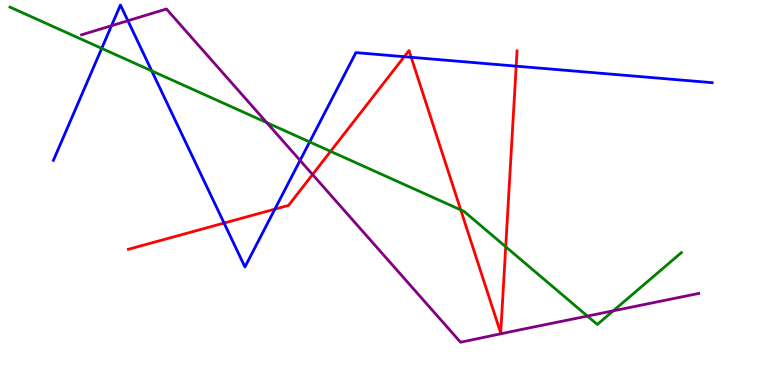[{'lines': ['blue', 'red'], 'intersections': [{'x': 2.89, 'y': 4.21}, {'x': 3.55, 'y': 4.57}, {'x': 5.22, 'y': 8.53}, {'x': 5.31, 'y': 8.51}, {'x': 6.66, 'y': 8.28}]}, {'lines': ['green', 'red'], 'intersections': [{'x': 4.27, 'y': 6.07}, {'x': 5.94, 'y': 4.55}, {'x': 6.53, 'y': 3.59}]}, {'lines': ['purple', 'red'], 'intersections': [{'x': 4.03, 'y': 5.47}]}, {'lines': ['blue', 'green'], 'intersections': [{'x': 1.31, 'y': 8.74}, {'x': 1.96, 'y': 8.16}, {'x': 4.0, 'y': 6.31}]}, {'lines': ['blue', 'purple'], 'intersections': [{'x': 1.44, 'y': 9.33}, {'x': 1.65, 'y': 9.46}, {'x': 3.87, 'y': 5.83}]}, {'lines': ['green', 'purple'], 'intersections': [{'x': 3.44, 'y': 6.81}, {'x': 7.58, 'y': 1.79}, {'x': 7.91, 'y': 1.93}]}]